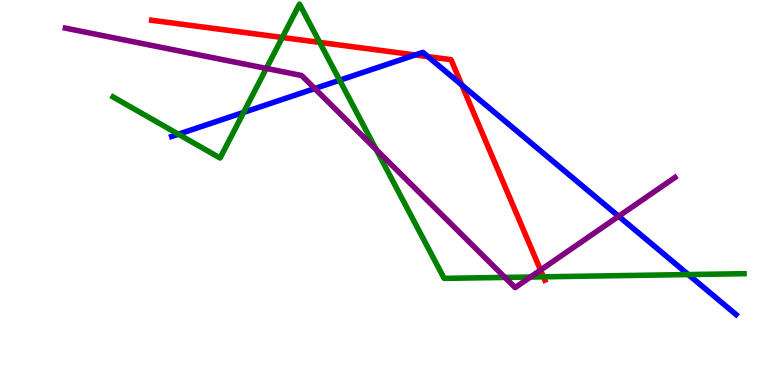[{'lines': ['blue', 'red'], 'intersections': [{'x': 5.36, 'y': 8.57}, {'x': 5.52, 'y': 8.53}, {'x': 5.96, 'y': 7.79}]}, {'lines': ['green', 'red'], 'intersections': [{'x': 3.64, 'y': 9.03}, {'x': 4.13, 'y': 8.9}, {'x': 7.01, 'y': 2.81}]}, {'lines': ['purple', 'red'], 'intersections': [{'x': 6.97, 'y': 2.98}]}, {'lines': ['blue', 'green'], 'intersections': [{'x': 2.3, 'y': 6.51}, {'x': 3.14, 'y': 7.08}, {'x': 4.38, 'y': 7.92}, {'x': 8.88, 'y': 2.87}]}, {'lines': ['blue', 'purple'], 'intersections': [{'x': 4.06, 'y': 7.7}, {'x': 7.98, 'y': 4.38}]}, {'lines': ['green', 'purple'], 'intersections': [{'x': 3.44, 'y': 8.22}, {'x': 4.86, 'y': 6.11}, {'x': 6.52, 'y': 2.79}, {'x': 6.84, 'y': 2.8}]}]